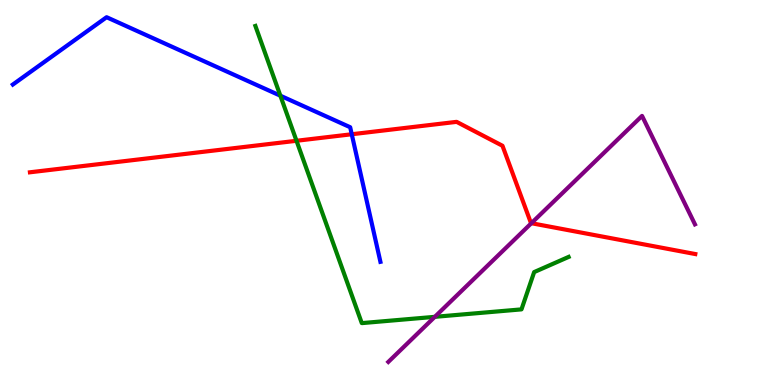[{'lines': ['blue', 'red'], 'intersections': [{'x': 4.54, 'y': 6.51}]}, {'lines': ['green', 'red'], 'intersections': [{'x': 3.83, 'y': 6.34}]}, {'lines': ['purple', 'red'], 'intersections': [{'x': 6.86, 'y': 4.2}]}, {'lines': ['blue', 'green'], 'intersections': [{'x': 3.62, 'y': 7.51}]}, {'lines': ['blue', 'purple'], 'intersections': []}, {'lines': ['green', 'purple'], 'intersections': [{'x': 5.61, 'y': 1.77}]}]